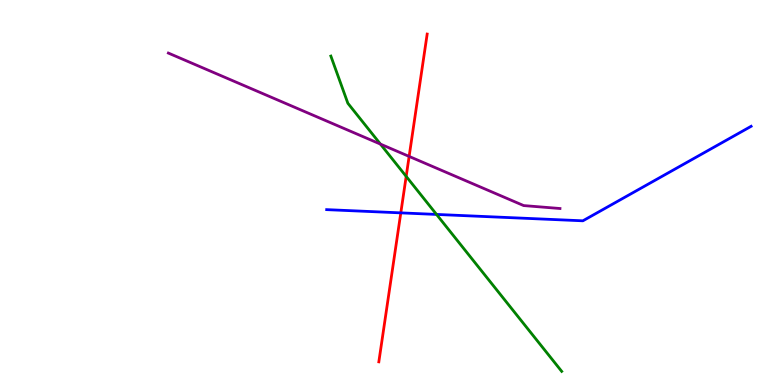[{'lines': ['blue', 'red'], 'intersections': [{'x': 5.17, 'y': 4.47}]}, {'lines': ['green', 'red'], 'intersections': [{'x': 5.24, 'y': 5.42}]}, {'lines': ['purple', 'red'], 'intersections': [{'x': 5.28, 'y': 5.94}]}, {'lines': ['blue', 'green'], 'intersections': [{'x': 5.63, 'y': 4.43}]}, {'lines': ['blue', 'purple'], 'intersections': []}, {'lines': ['green', 'purple'], 'intersections': [{'x': 4.91, 'y': 6.26}]}]